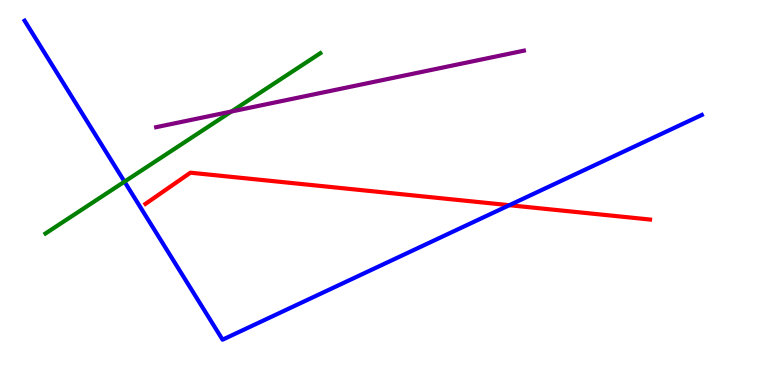[{'lines': ['blue', 'red'], 'intersections': [{'x': 6.57, 'y': 4.67}]}, {'lines': ['green', 'red'], 'intersections': []}, {'lines': ['purple', 'red'], 'intersections': []}, {'lines': ['blue', 'green'], 'intersections': [{'x': 1.61, 'y': 5.28}]}, {'lines': ['blue', 'purple'], 'intersections': []}, {'lines': ['green', 'purple'], 'intersections': [{'x': 2.99, 'y': 7.1}]}]